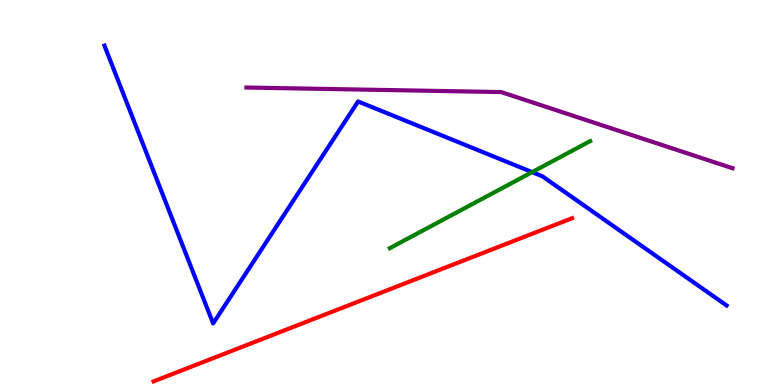[{'lines': ['blue', 'red'], 'intersections': []}, {'lines': ['green', 'red'], 'intersections': []}, {'lines': ['purple', 'red'], 'intersections': []}, {'lines': ['blue', 'green'], 'intersections': [{'x': 6.87, 'y': 5.53}]}, {'lines': ['blue', 'purple'], 'intersections': []}, {'lines': ['green', 'purple'], 'intersections': []}]